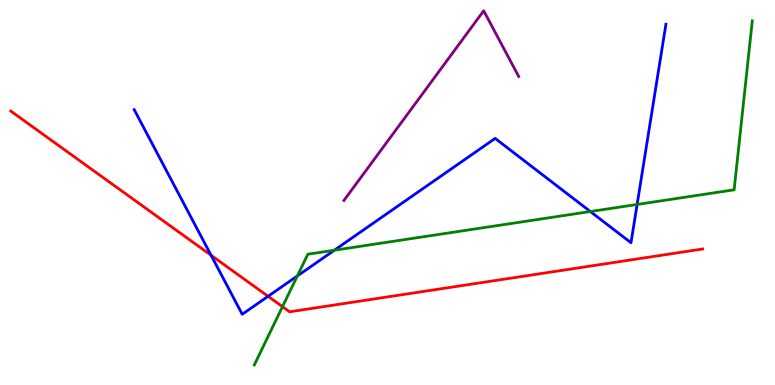[{'lines': ['blue', 'red'], 'intersections': [{'x': 2.72, 'y': 3.37}, {'x': 3.46, 'y': 2.3}]}, {'lines': ['green', 'red'], 'intersections': [{'x': 3.65, 'y': 2.03}]}, {'lines': ['purple', 'red'], 'intersections': []}, {'lines': ['blue', 'green'], 'intersections': [{'x': 3.84, 'y': 2.83}, {'x': 4.31, 'y': 3.5}, {'x': 7.62, 'y': 4.51}, {'x': 8.22, 'y': 4.69}]}, {'lines': ['blue', 'purple'], 'intersections': []}, {'lines': ['green', 'purple'], 'intersections': []}]